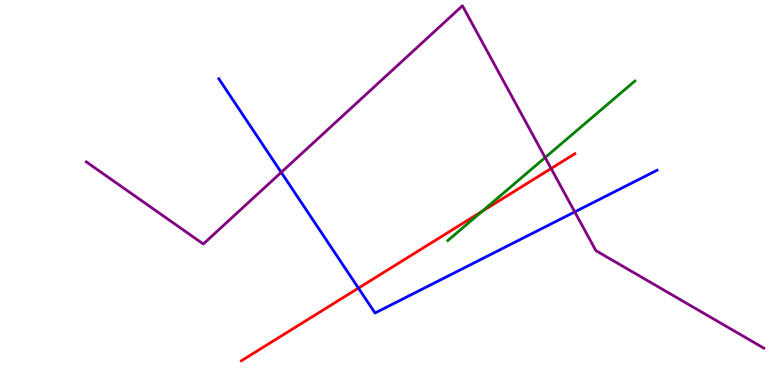[{'lines': ['blue', 'red'], 'intersections': [{'x': 4.62, 'y': 2.52}]}, {'lines': ['green', 'red'], 'intersections': [{'x': 6.22, 'y': 4.51}]}, {'lines': ['purple', 'red'], 'intersections': [{'x': 7.11, 'y': 5.62}]}, {'lines': ['blue', 'green'], 'intersections': []}, {'lines': ['blue', 'purple'], 'intersections': [{'x': 3.63, 'y': 5.52}, {'x': 7.42, 'y': 4.5}]}, {'lines': ['green', 'purple'], 'intersections': [{'x': 7.03, 'y': 5.91}]}]